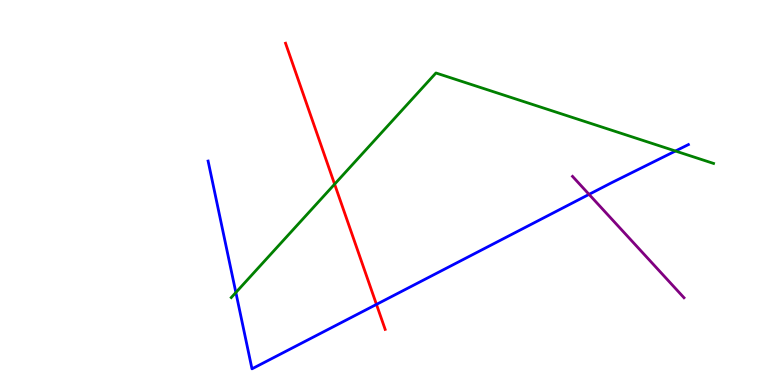[{'lines': ['blue', 'red'], 'intersections': [{'x': 4.86, 'y': 2.09}]}, {'lines': ['green', 'red'], 'intersections': [{'x': 4.32, 'y': 5.22}]}, {'lines': ['purple', 'red'], 'intersections': []}, {'lines': ['blue', 'green'], 'intersections': [{'x': 3.04, 'y': 2.4}, {'x': 8.72, 'y': 6.08}]}, {'lines': ['blue', 'purple'], 'intersections': [{'x': 7.6, 'y': 4.95}]}, {'lines': ['green', 'purple'], 'intersections': []}]